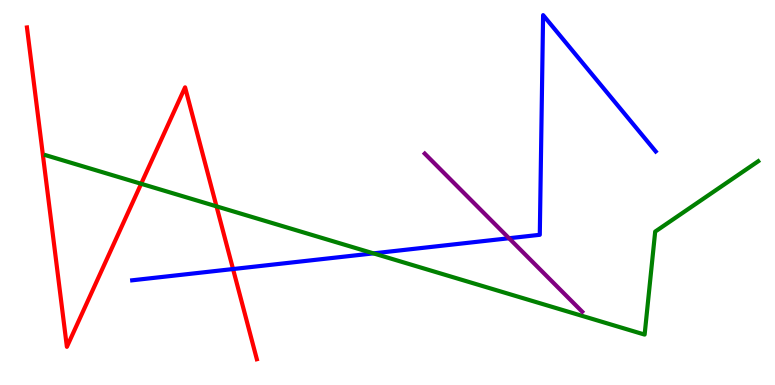[{'lines': ['blue', 'red'], 'intersections': [{'x': 3.01, 'y': 3.01}]}, {'lines': ['green', 'red'], 'intersections': [{'x': 1.82, 'y': 5.23}, {'x': 2.79, 'y': 4.64}]}, {'lines': ['purple', 'red'], 'intersections': []}, {'lines': ['blue', 'green'], 'intersections': [{'x': 4.82, 'y': 3.42}]}, {'lines': ['blue', 'purple'], 'intersections': [{'x': 6.57, 'y': 3.81}]}, {'lines': ['green', 'purple'], 'intersections': []}]